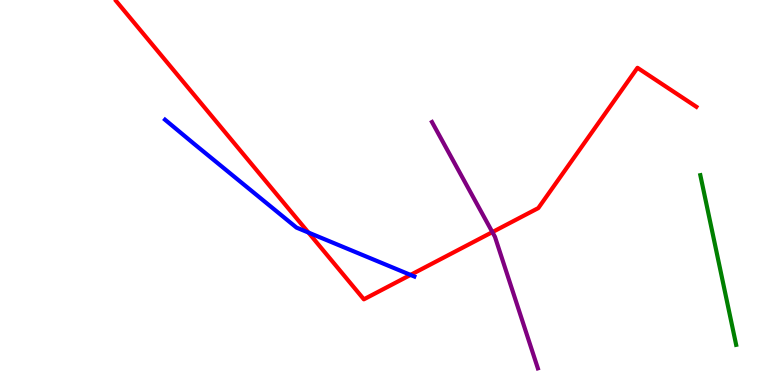[{'lines': ['blue', 'red'], 'intersections': [{'x': 3.98, 'y': 3.96}, {'x': 5.3, 'y': 2.86}]}, {'lines': ['green', 'red'], 'intersections': []}, {'lines': ['purple', 'red'], 'intersections': [{'x': 6.35, 'y': 3.97}]}, {'lines': ['blue', 'green'], 'intersections': []}, {'lines': ['blue', 'purple'], 'intersections': []}, {'lines': ['green', 'purple'], 'intersections': []}]